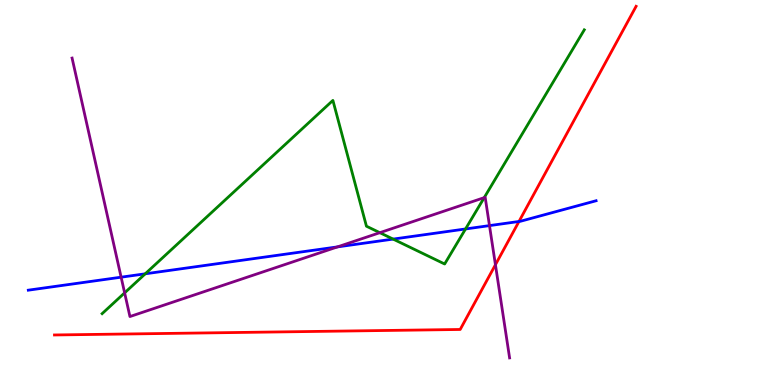[{'lines': ['blue', 'red'], 'intersections': [{'x': 6.7, 'y': 4.25}]}, {'lines': ['green', 'red'], 'intersections': []}, {'lines': ['purple', 'red'], 'intersections': [{'x': 6.39, 'y': 3.12}]}, {'lines': ['blue', 'green'], 'intersections': [{'x': 1.87, 'y': 2.89}, {'x': 5.07, 'y': 3.79}, {'x': 6.01, 'y': 4.05}]}, {'lines': ['blue', 'purple'], 'intersections': [{'x': 1.56, 'y': 2.8}, {'x': 4.35, 'y': 3.59}, {'x': 6.32, 'y': 4.14}]}, {'lines': ['green', 'purple'], 'intersections': [{'x': 1.61, 'y': 2.39}, {'x': 4.9, 'y': 3.96}, {'x': 6.25, 'y': 4.87}]}]